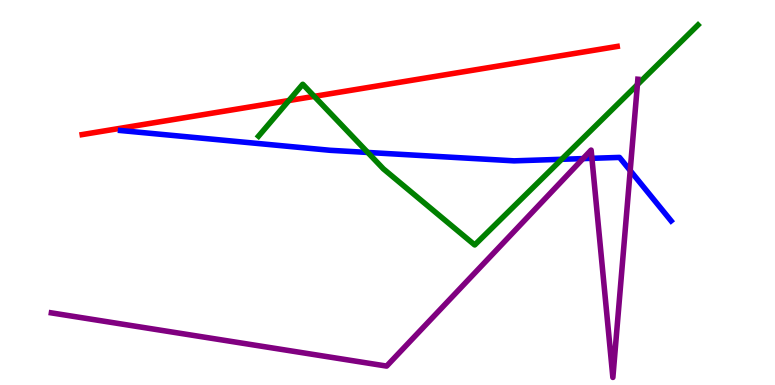[{'lines': ['blue', 'red'], 'intersections': []}, {'lines': ['green', 'red'], 'intersections': [{'x': 3.73, 'y': 7.39}, {'x': 4.06, 'y': 7.5}]}, {'lines': ['purple', 'red'], 'intersections': []}, {'lines': ['blue', 'green'], 'intersections': [{'x': 4.75, 'y': 6.04}, {'x': 7.25, 'y': 5.86}]}, {'lines': ['blue', 'purple'], 'intersections': [{'x': 7.52, 'y': 5.88}, {'x': 7.64, 'y': 5.89}, {'x': 8.13, 'y': 5.57}]}, {'lines': ['green', 'purple'], 'intersections': [{'x': 8.22, 'y': 7.8}]}]